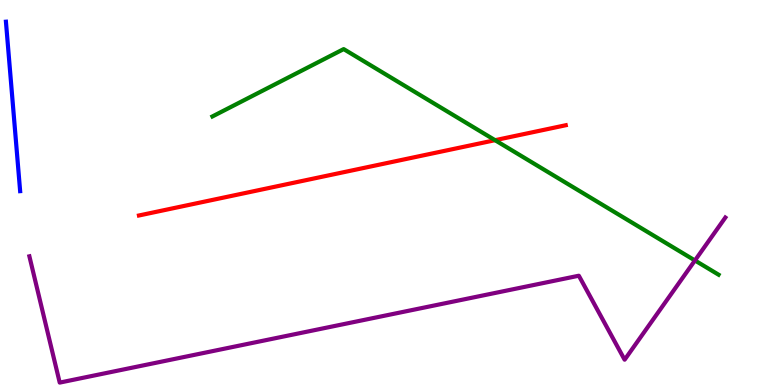[{'lines': ['blue', 'red'], 'intersections': []}, {'lines': ['green', 'red'], 'intersections': [{'x': 6.39, 'y': 6.36}]}, {'lines': ['purple', 'red'], 'intersections': []}, {'lines': ['blue', 'green'], 'intersections': []}, {'lines': ['blue', 'purple'], 'intersections': []}, {'lines': ['green', 'purple'], 'intersections': [{'x': 8.97, 'y': 3.23}]}]